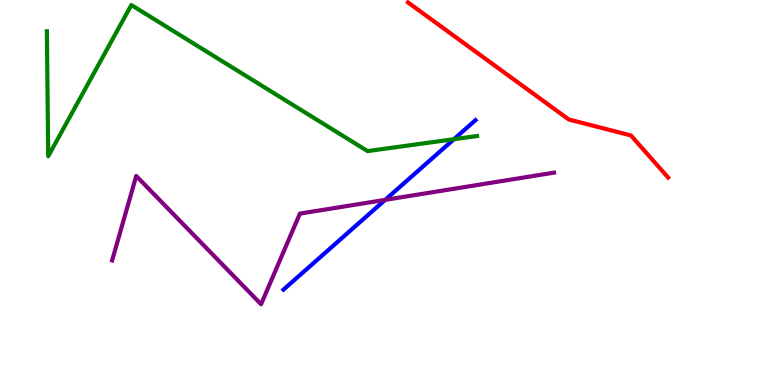[{'lines': ['blue', 'red'], 'intersections': []}, {'lines': ['green', 'red'], 'intersections': []}, {'lines': ['purple', 'red'], 'intersections': []}, {'lines': ['blue', 'green'], 'intersections': [{'x': 5.86, 'y': 6.38}]}, {'lines': ['blue', 'purple'], 'intersections': [{'x': 4.97, 'y': 4.81}]}, {'lines': ['green', 'purple'], 'intersections': []}]